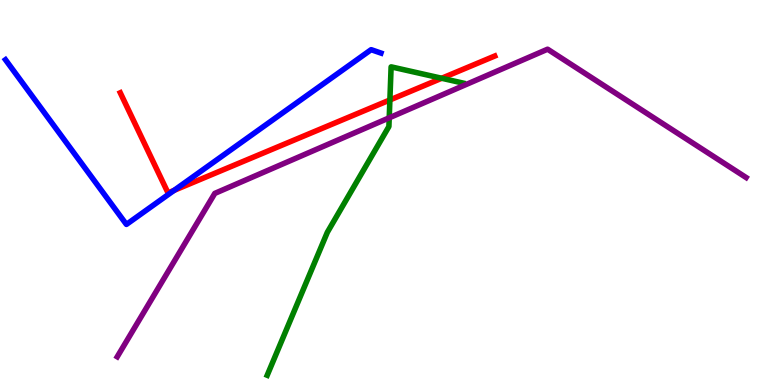[{'lines': ['blue', 'red'], 'intersections': [{'x': 2.25, 'y': 5.06}]}, {'lines': ['green', 'red'], 'intersections': [{'x': 5.03, 'y': 7.4}, {'x': 5.7, 'y': 7.97}]}, {'lines': ['purple', 'red'], 'intersections': []}, {'lines': ['blue', 'green'], 'intersections': []}, {'lines': ['blue', 'purple'], 'intersections': []}, {'lines': ['green', 'purple'], 'intersections': [{'x': 5.02, 'y': 6.94}]}]